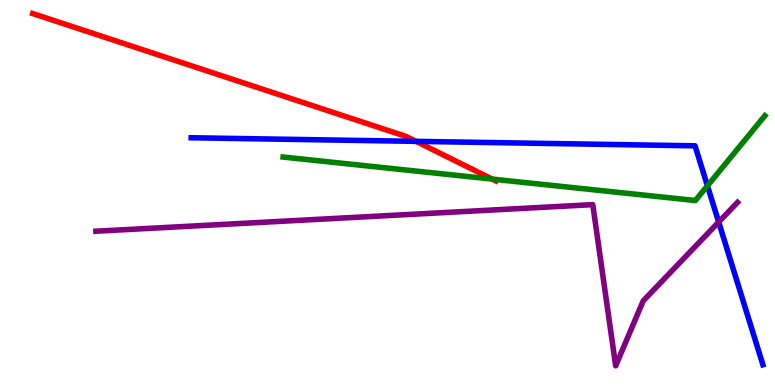[{'lines': ['blue', 'red'], 'intersections': [{'x': 5.37, 'y': 6.33}]}, {'lines': ['green', 'red'], 'intersections': [{'x': 6.35, 'y': 5.35}]}, {'lines': ['purple', 'red'], 'intersections': []}, {'lines': ['blue', 'green'], 'intersections': [{'x': 9.13, 'y': 5.17}]}, {'lines': ['blue', 'purple'], 'intersections': [{'x': 9.27, 'y': 4.23}]}, {'lines': ['green', 'purple'], 'intersections': []}]